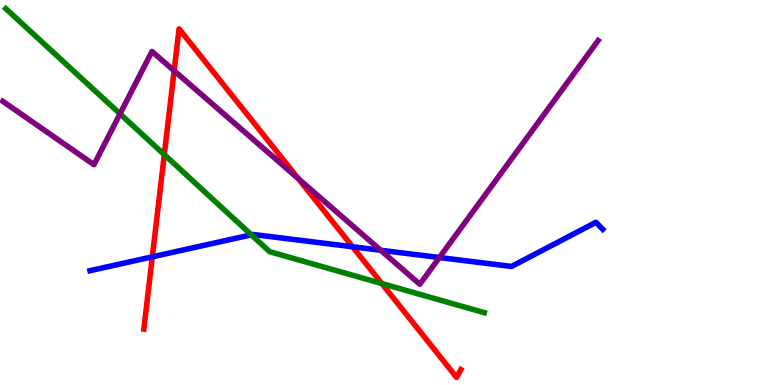[{'lines': ['blue', 'red'], 'intersections': [{'x': 1.97, 'y': 3.33}, {'x': 4.55, 'y': 3.59}]}, {'lines': ['green', 'red'], 'intersections': [{'x': 2.12, 'y': 5.98}, {'x': 4.93, 'y': 2.63}]}, {'lines': ['purple', 'red'], 'intersections': [{'x': 2.25, 'y': 8.16}, {'x': 3.85, 'y': 5.36}]}, {'lines': ['blue', 'green'], 'intersections': [{'x': 3.24, 'y': 3.9}]}, {'lines': ['blue', 'purple'], 'intersections': [{'x': 4.91, 'y': 3.5}, {'x': 5.67, 'y': 3.31}]}, {'lines': ['green', 'purple'], 'intersections': [{'x': 1.55, 'y': 7.04}]}]